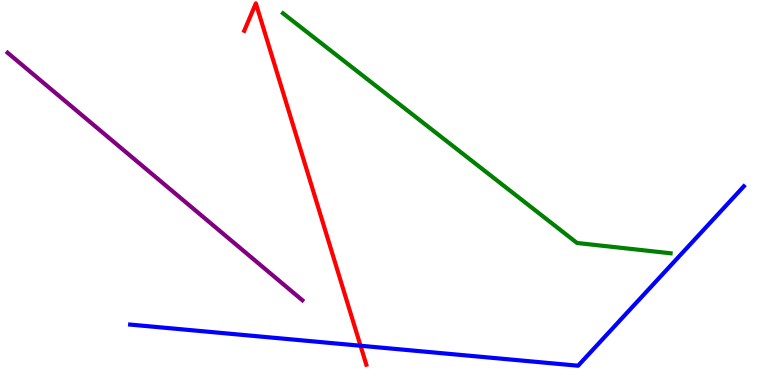[{'lines': ['blue', 'red'], 'intersections': [{'x': 4.65, 'y': 1.02}]}, {'lines': ['green', 'red'], 'intersections': []}, {'lines': ['purple', 'red'], 'intersections': []}, {'lines': ['blue', 'green'], 'intersections': []}, {'lines': ['blue', 'purple'], 'intersections': []}, {'lines': ['green', 'purple'], 'intersections': []}]